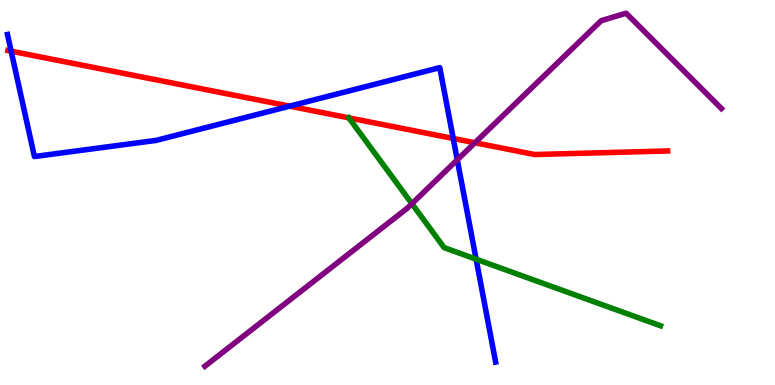[{'lines': ['blue', 'red'], 'intersections': [{'x': 0.144, 'y': 8.67}, {'x': 3.74, 'y': 7.24}, {'x': 5.85, 'y': 6.4}]}, {'lines': ['green', 'red'], 'intersections': [{'x': 4.5, 'y': 6.94}]}, {'lines': ['purple', 'red'], 'intersections': [{'x': 6.13, 'y': 6.29}]}, {'lines': ['blue', 'green'], 'intersections': [{'x': 6.14, 'y': 3.27}]}, {'lines': ['blue', 'purple'], 'intersections': [{'x': 5.9, 'y': 5.85}]}, {'lines': ['green', 'purple'], 'intersections': [{'x': 5.31, 'y': 4.71}]}]